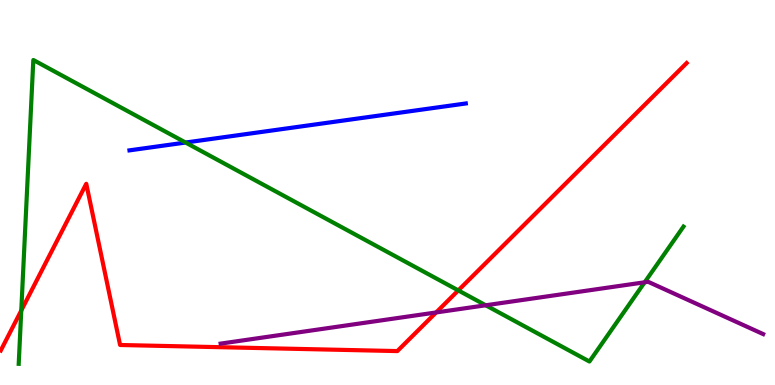[{'lines': ['blue', 'red'], 'intersections': []}, {'lines': ['green', 'red'], 'intersections': [{'x': 0.275, 'y': 1.94}, {'x': 5.91, 'y': 2.46}]}, {'lines': ['purple', 'red'], 'intersections': [{'x': 5.63, 'y': 1.88}]}, {'lines': ['blue', 'green'], 'intersections': [{'x': 2.39, 'y': 6.3}]}, {'lines': ['blue', 'purple'], 'intersections': []}, {'lines': ['green', 'purple'], 'intersections': [{'x': 6.27, 'y': 2.07}, {'x': 8.32, 'y': 2.67}]}]